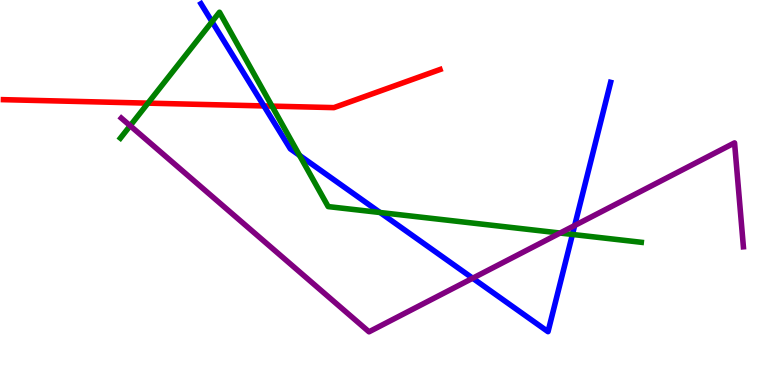[{'lines': ['blue', 'red'], 'intersections': [{'x': 3.41, 'y': 7.25}]}, {'lines': ['green', 'red'], 'intersections': [{'x': 1.91, 'y': 7.32}, {'x': 3.51, 'y': 7.24}]}, {'lines': ['purple', 'red'], 'intersections': []}, {'lines': ['blue', 'green'], 'intersections': [{'x': 2.74, 'y': 9.44}, {'x': 3.86, 'y': 5.96}, {'x': 4.9, 'y': 4.48}, {'x': 7.39, 'y': 3.91}]}, {'lines': ['blue', 'purple'], 'intersections': [{'x': 6.1, 'y': 2.77}, {'x': 7.42, 'y': 4.14}]}, {'lines': ['green', 'purple'], 'intersections': [{'x': 1.68, 'y': 6.73}, {'x': 7.23, 'y': 3.95}]}]